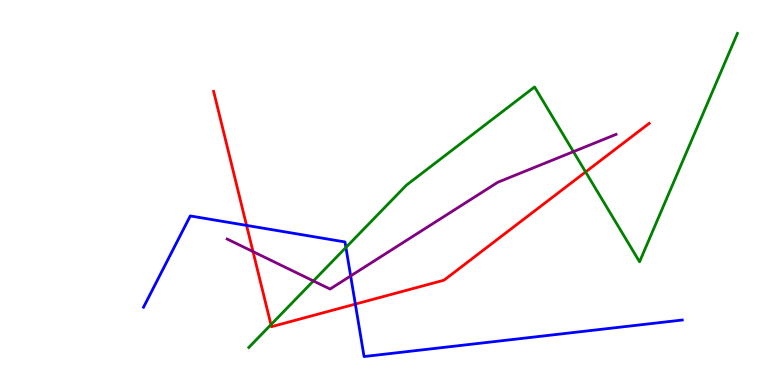[{'lines': ['blue', 'red'], 'intersections': [{'x': 3.18, 'y': 4.15}, {'x': 4.59, 'y': 2.1}]}, {'lines': ['green', 'red'], 'intersections': [{'x': 3.5, 'y': 1.57}, {'x': 7.56, 'y': 5.53}]}, {'lines': ['purple', 'red'], 'intersections': [{'x': 3.26, 'y': 3.47}]}, {'lines': ['blue', 'green'], 'intersections': [{'x': 4.46, 'y': 3.57}]}, {'lines': ['blue', 'purple'], 'intersections': [{'x': 4.52, 'y': 2.83}]}, {'lines': ['green', 'purple'], 'intersections': [{'x': 4.04, 'y': 2.7}, {'x': 7.4, 'y': 6.06}]}]